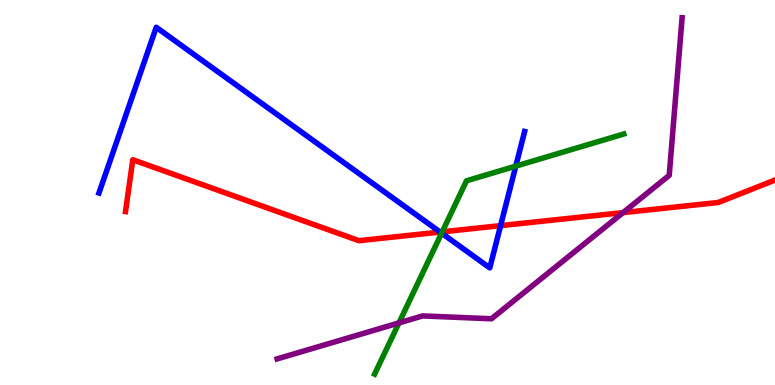[{'lines': ['blue', 'red'], 'intersections': [{'x': 5.68, 'y': 3.97}, {'x': 6.46, 'y': 4.14}]}, {'lines': ['green', 'red'], 'intersections': [{'x': 5.71, 'y': 3.98}]}, {'lines': ['purple', 'red'], 'intersections': [{'x': 8.04, 'y': 4.48}]}, {'lines': ['blue', 'green'], 'intersections': [{'x': 5.7, 'y': 3.94}, {'x': 6.66, 'y': 5.69}]}, {'lines': ['blue', 'purple'], 'intersections': []}, {'lines': ['green', 'purple'], 'intersections': [{'x': 5.15, 'y': 1.61}]}]